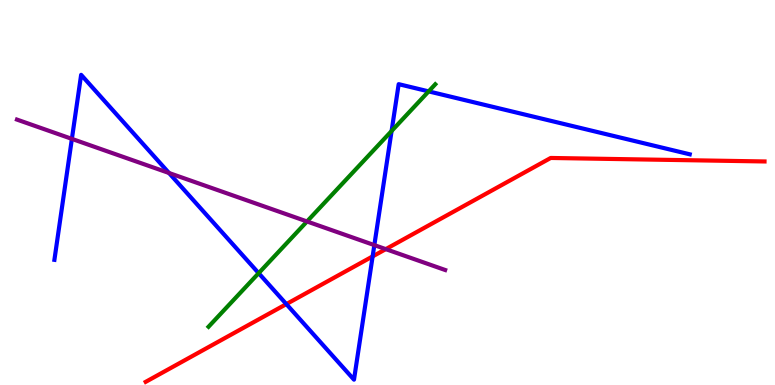[{'lines': ['blue', 'red'], 'intersections': [{'x': 3.69, 'y': 2.1}, {'x': 4.81, 'y': 3.34}]}, {'lines': ['green', 'red'], 'intersections': []}, {'lines': ['purple', 'red'], 'intersections': [{'x': 4.98, 'y': 3.53}]}, {'lines': ['blue', 'green'], 'intersections': [{'x': 3.34, 'y': 2.9}, {'x': 5.05, 'y': 6.6}, {'x': 5.53, 'y': 7.63}]}, {'lines': ['blue', 'purple'], 'intersections': [{'x': 0.927, 'y': 6.39}, {'x': 2.18, 'y': 5.51}, {'x': 4.83, 'y': 3.63}]}, {'lines': ['green', 'purple'], 'intersections': [{'x': 3.96, 'y': 4.25}]}]